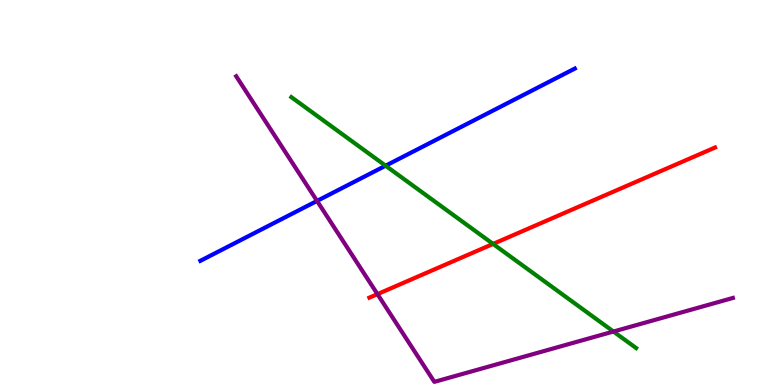[{'lines': ['blue', 'red'], 'intersections': []}, {'lines': ['green', 'red'], 'intersections': [{'x': 6.36, 'y': 3.66}]}, {'lines': ['purple', 'red'], 'intersections': [{'x': 4.87, 'y': 2.36}]}, {'lines': ['blue', 'green'], 'intersections': [{'x': 4.98, 'y': 5.7}]}, {'lines': ['blue', 'purple'], 'intersections': [{'x': 4.09, 'y': 4.78}]}, {'lines': ['green', 'purple'], 'intersections': [{'x': 7.92, 'y': 1.39}]}]